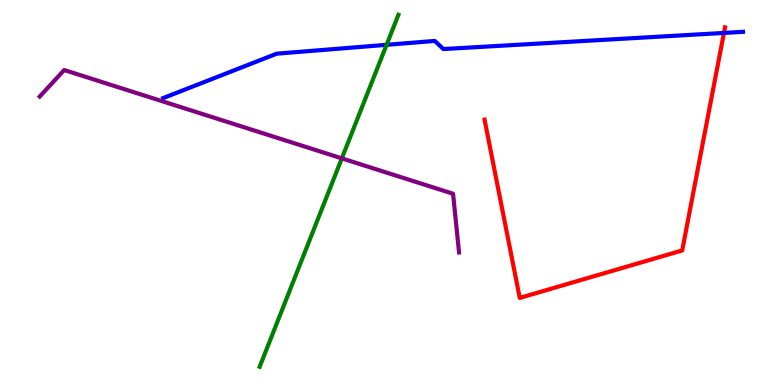[{'lines': ['blue', 'red'], 'intersections': [{'x': 9.34, 'y': 9.14}]}, {'lines': ['green', 'red'], 'intersections': []}, {'lines': ['purple', 'red'], 'intersections': []}, {'lines': ['blue', 'green'], 'intersections': [{'x': 4.99, 'y': 8.84}]}, {'lines': ['blue', 'purple'], 'intersections': []}, {'lines': ['green', 'purple'], 'intersections': [{'x': 4.41, 'y': 5.89}]}]